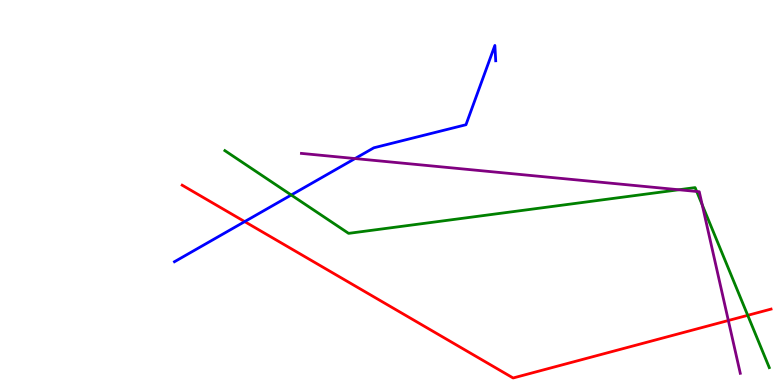[{'lines': ['blue', 'red'], 'intersections': [{'x': 3.16, 'y': 4.24}]}, {'lines': ['green', 'red'], 'intersections': [{'x': 9.65, 'y': 1.81}]}, {'lines': ['purple', 'red'], 'intersections': [{'x': 9.4, 'y': 1.68}]}, {'lines': ['blue', 'green'], 'intersections': [{'x': 3.76, 'y': 4.93}]}, {'lines': ['blue', 'purple'], 'intersections': [{'x': 4.58, 'y': 5.88}]}, {'lines': ['green', 'purple'], 'intersections': [{'x': 8.76, 'y': 5.07}, {'x': 8.99, 'y': 5.03}, {'x': 9.06, 'y': 4.68}]}]